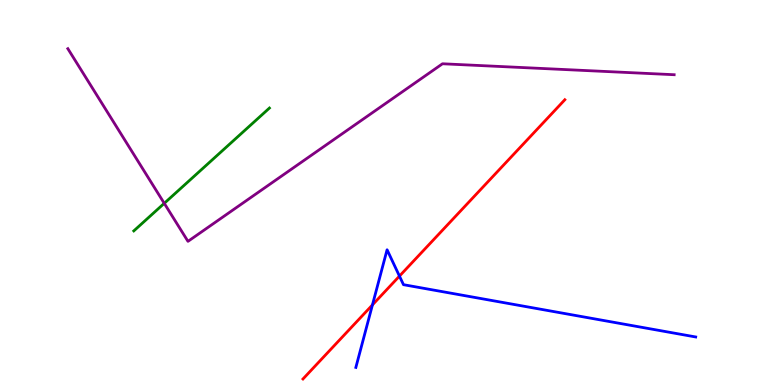[{'lines': ['blue', 'red'], 'intersections': [{'x': 4.81, 'y': 2.08}, {'x': 5.15, 'y': 2.83}]}, {'lines': ['green', 'red'], 'intersections': []}, {'lines': ['purple', 'red'], 'intersections': []}, {'lines': ['blue', 'green'], 'intersections': []}, {'lines': ['blue', 'purple'], 'intersections': []}, {'lines': ['green', 'purple'], 'intersections': [{'x': 2.12, 'y': 4.72}]}]